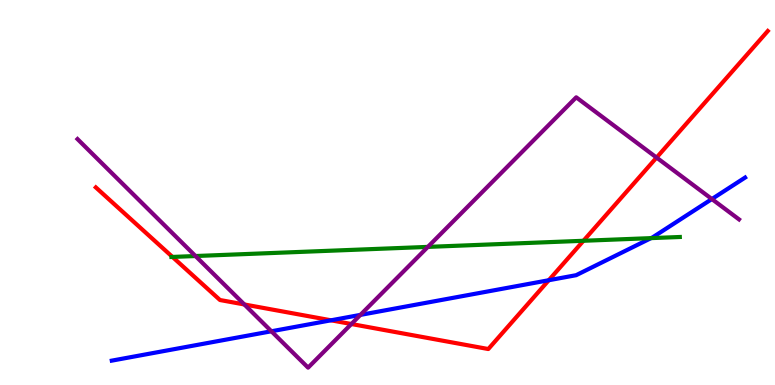[{'lines': ['blue', 'red'], 'intersections': [{'x': 4.27, 'y': 1.68}, {'x': 7.08, 'y': 2.72}]}, {'lines': ['green', 'red'], 'intersections': [{'x': 2.23, 'y': 3.33}, {'x': 7.53, 'y': 3.75}]}, {'lines': ['purple', 'red'], 'intersections': [{'x': 3.15, 'y': 2.09}, {'x': 4.53, 'y': 1.58}, {'x': 8.47, 'y': 5.91}]}, {'lines': ['blue', 'green'], 'intersections': [{'x': 8.4, 'y': 3.81}]}, {'lines': ['blue', 'purple'], 'intersections': [{'x': 3.5, 'y': 1.4}, {'x': 4.65, 'y': 1.82}, {'x': 9.19, 'y': 4.83}]}, {'lines': ['green', 'purple'], 'intersections': [{'x': 2.52, 'y': 3.35}, {'x': 5.52, 'y': 3.59}]}]